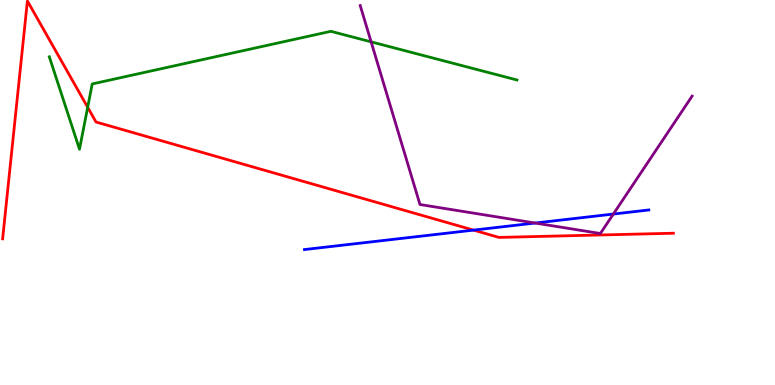[{'lines': ['blue', 'red'], 'intersections': [{'x': 6.11, 'y': 4.02}]}, {'lines': ['green', 'red'], 'intersections': [{'x': 1.13, 'y': 7.21}]}, {'lines': ['purple', 'red'], 'intersections': []}, {'lines': ['blue', 'green'], 'intersections': []}, {'lines': ['blue', 'purple'], 'intersections': [{'x': 6.91, 'y': 4.21}, {'x': 7.91, 'y': 4.44}]}, {'lines': ['green', 'purple'], 'intersections': [{'x': 4.79, 'y': 8.91}]}]